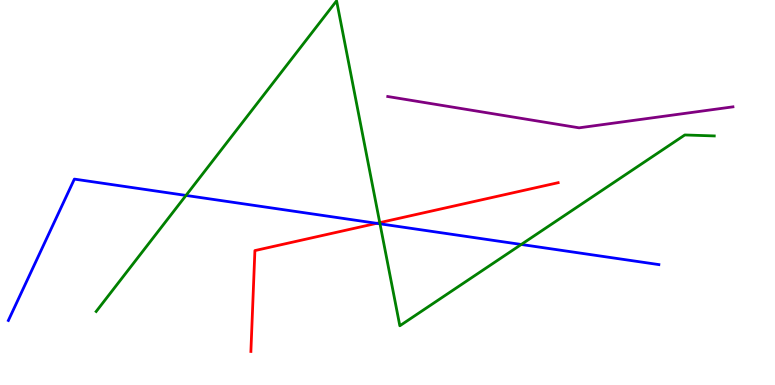[{'lines': ['blue', 'red'], 'intersections': [{'x': 4.86, 'y': 4.2}]}, {'lines': ['green', 'red'], 'intersections': [{'x': 4.9, 'y': 4.22}]}, {'lines': ['purple', 'red'], 'intersections': []}, {'lines': ['blue', 'green'], 'intersections': [{'x': 2.4, 'y': 4.92}, {'x': 4.9, 'y': 4.19}, {'x': 6.73, 'y': 3.65}]}, {'lines': ['blue', 'purple'], 'intersections': []}, {'lines': ['green', 'purple'], 'intersections': []}]